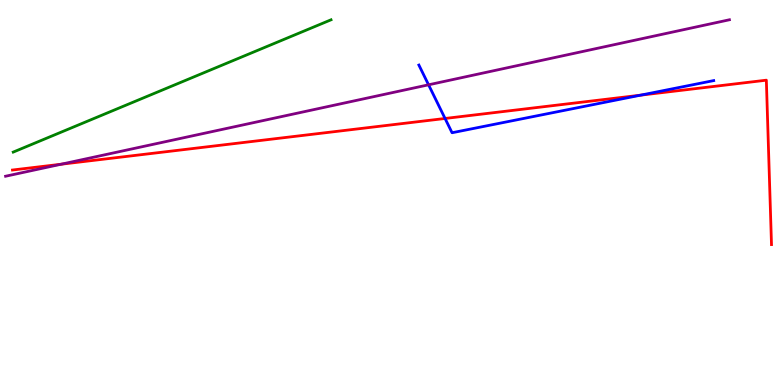[{'lines': ['blue', 'red'], 'intersections': [{'x': 5.74, 'y': 6.92}, {'x': 8.27, 'y': 7.53}]}, {'lines': ['green', 'red'], 'intersections': []}, {'lines': ['purple', 'red'], 'intersections': [{'x': 0.789, 'y': 5.73}]}, {'lines': ['blue', 'green'], 'intersections': []}, {'lines': ['blue', 'purple'], 'intersections': [{'x': 5.53, 'y': 7.8}]}, {'lines': ['green', 'purple'], 'intersections': []}]